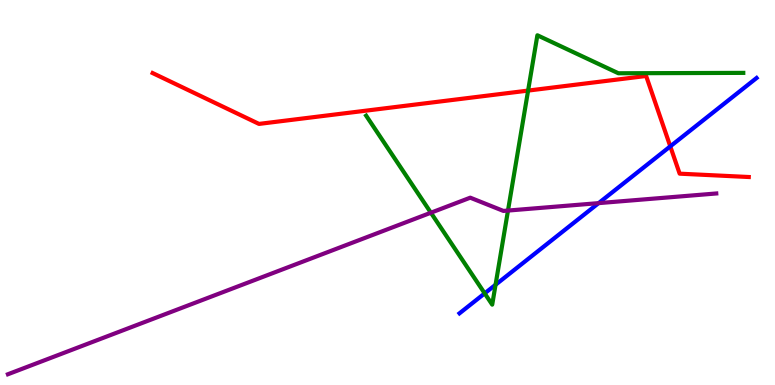[{'lines': ['blue', 'red'], 'intersections': [{'x': 8.65, 'y': 6.2}]}, {'lines': ['green', 'red'], 'intersections': [{'x': 6.81, 'y': 7.65}]}, {'lines': ['purple', 'red'], 'intersections': []}, {'lines': ['blue', 'green'], 'intersections': [{'x': 6.25, 'y': 2.38}, {'x': 6.39, 'y': 2.6}]}, {'lines': ['blue', 'purple'], 'intersections': [{'x': 7.72, 'y': 4.72}]}, {'lines': ['green', 'purple'], 'intersections': [{'x': 5.56, 'y': 4.47}, {'x': 6.55, 'y': 4.53}]}]